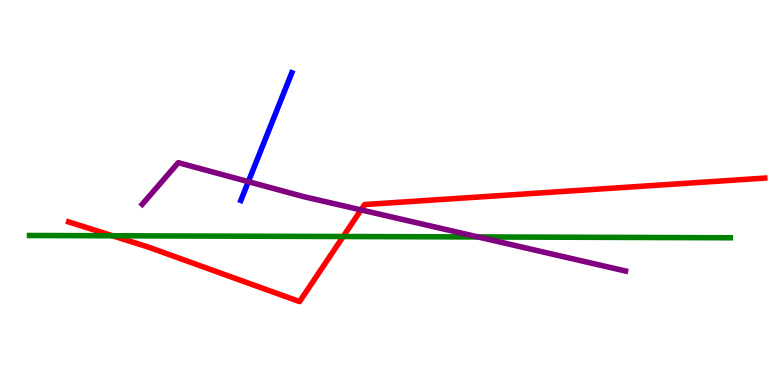[{'lines': ['blue', 'red'], 'intersections': []}, {'lines': ['green', 'red'], 'intersections': [{'x': 1.45, 'y': 3.88}, {'x': 4.43, 'y': 3.86}]}, {'lines': ['purple', 'red'], 'intersections': [{'x': 4.66, 'y': 4.55}]}, {'lines': ['blue', 'green'], 'intersections': []}, {'lines': ['blue', 'purple'], 'intersections': [{'x': 3.2, 'y': 5.28}]}, {'lines': ['green', 'purple'], 'intersections': [{'x': 6.17, 'y': 3.85}]}]